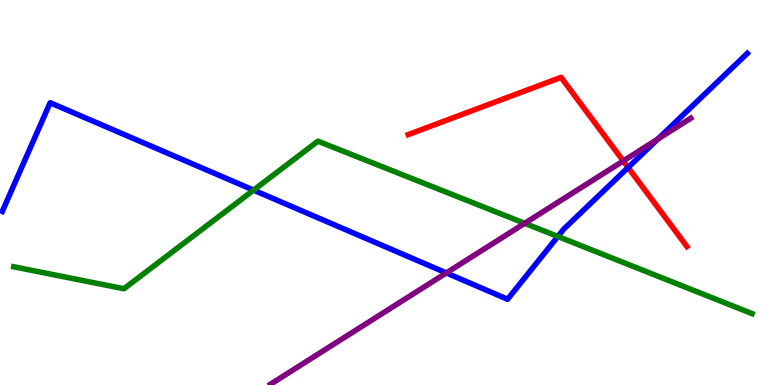[{'lines': ['blue', 'red'], 'intersections': [{'x': 8.1, 'y': 5.65}]}, {'lines': ['green', 'red'], 'intersections': []}, {'lines': ['purple', 'red'], 'intersections': [{'x': 8.04, 'y': 5.82}]}, {'lines': ['blue', 'green'], 'intersections': [{'x': 3.27, 'y': 5.06}, {'x': 7.2, 'y': 3.86}]}, {'lines': ['blue', 'purple'], 'intersections': [{'x': 5.76, 'y': 2.91}, {'x': 8.49, 'y': 6.39}]}, {'lines': ['green', 'purple'], 'intersections': [{'x': 6.77, 'y': 4.2}]}]